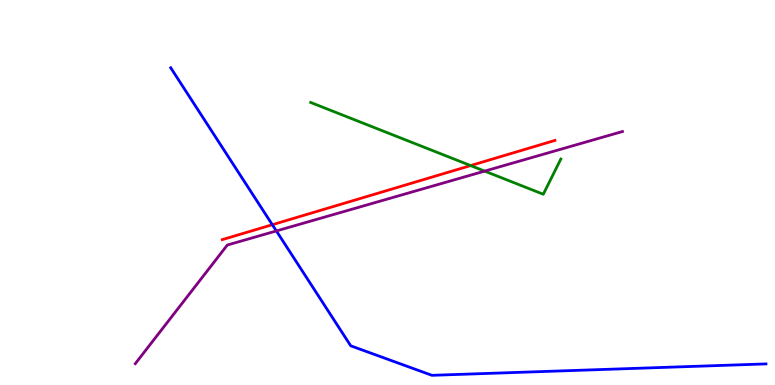[{'lines': ['blue', 'red'], 'intersections': [{'x': 3.51, 'y': 4.16}]}, {'lines': ['green', 'red'], 'intersections': [{'x': 6.07, 'y': 5.7}]}, {'lines': ['purple', 'red'], 'intersections': []}, {'lines': ['blue', 'green'], 'intersections': []}, {'lines': ['blue', 'purple'], 'intersections': [{'x': 3.57, 'y': 4.0}]}, {'lines': ['green', 'purple'], 'intersections': [{'x': 6.25, 'y': 5.56}]}]